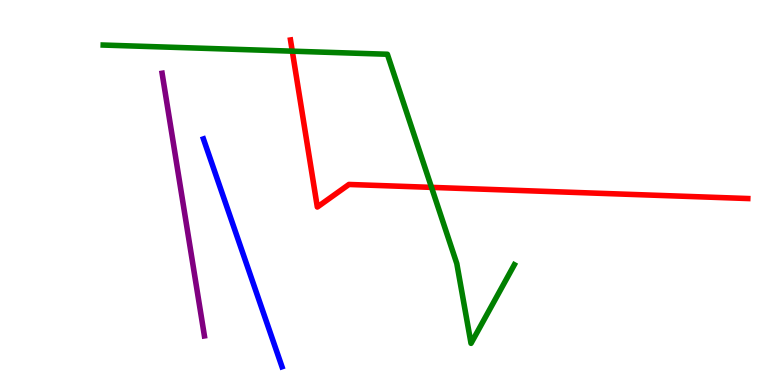[{'lines': ['blue', 'red'], 'intersections': []}, {'lines': ['green', 'red'], 'intersections': [{'x': 3.77, 'y': 8.67}, {'x': 5.57, 'y': 5.13}]}, {'lines': ['purple', 'red'], 'intersections': []}, {'lines': ['blue', 'green'], 'intersections': []}, {'lines': ['blue', 'purple'], 'intersections': []}, {'lines': ['green', 'purple'], 'intersections': []}]